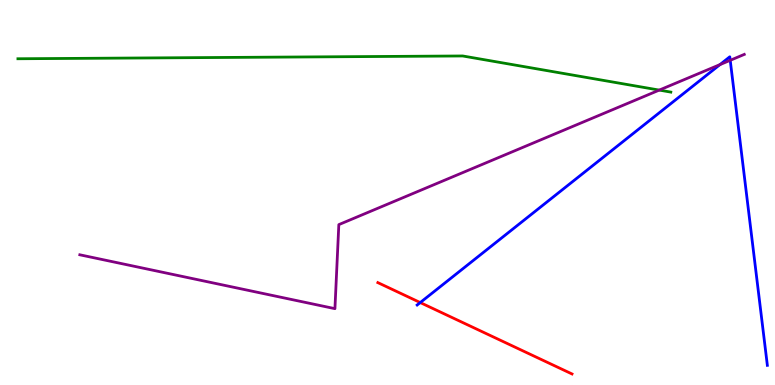[{'lines': ['blue', 'red'], 'intersections': [{'x': 5.42, 'y': 2.14}]}, {'lines': ['green', 'red'], 'intersections': []}, {'lines': ['purple', 'red'], 'intersections': []}, {'lines': ['blue', 'green'], 'intersections': []}, {'lines': ['blue', 'purple'], 'intersections': [{'x': 9.29, 'y': 8.32}, {'x': 9.42, 'y': 8.43}]}, {'lines': ['green', 'purple'], 'intersections': [{'x': 8.51, 'y': 7.66}]}]